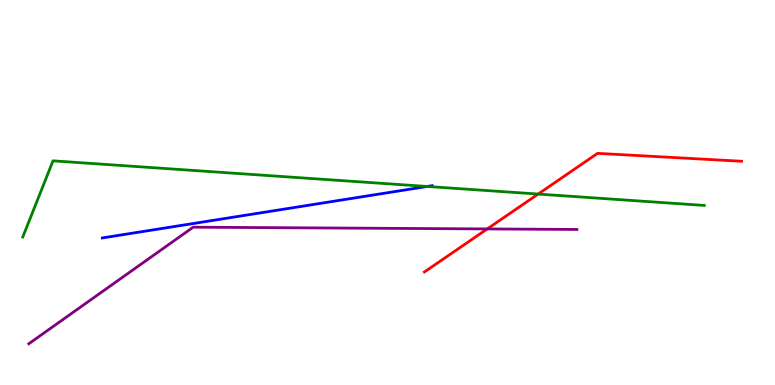[{'lines': ['blue', 'red'], 'intersections': []}, {'lines': ['green', 'red'], 'intersections': [{'x': 6.94, 'y': 4.96}]}, {'lines': ['purple', 'red'], 'intersections': [{'x': 6.29, 'y': 4.05}]}, {'lines': ['blue', 'green'], 'intersections': [{'x': 5.51, 'y': 5.16}]}, {'lines': ['blue', 'purple'], 'intersections': []}, {'lines': ['green', 'purple'], 'intersections': []}]